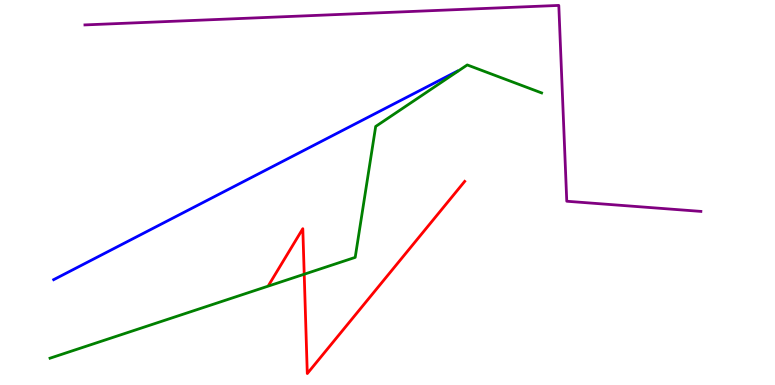[{'lines': ['blue', 'red'], 'intersections': []}, {'lines': ['green', 'red'], 'intersections': [{'x': 3.93, 'y': 2.88}]}, {'lines': ['purple', 'red'], 'intersections': []}, {'lines': ['blue', 'green'], 'intersections': []}, {'lines': ['blue', 'purple'], 'intersections': []}, {'lines': ['green', 'purple'], 'intersections': []}]